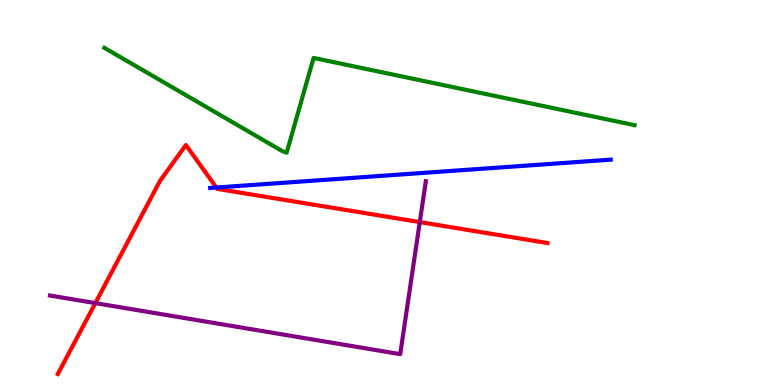[{'lines': ['blue', 'red'], 'intersections': [{'x': 2.79, 'y': 5.13}]}, {'lines': ['green', 'red'], 'intersections': []}, {'lines': ['purple', 'red'], 'intersections': [{'x': 1.23, 'y': 2.13}, {'x': 5.42, 'y': 4.23}]}, {'lines': ['blue', 'green'], 'intersections': []}, {'lines': ['blue', 'purple'], 'intersections': []}, {'lines': ['green', 'purple'], 'intersections': []}]